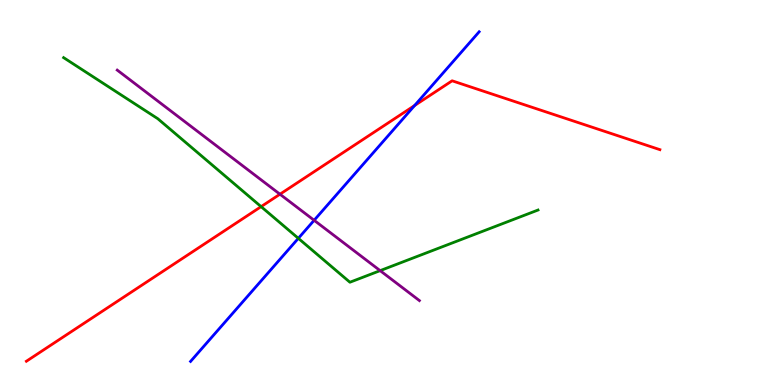[{'lines': ['blue', 'red'], 'intersections': [{'x': 5.35, 'y': 7.26}]}, {'lines': ['green', 'red'], 'intersections': [{'x': 3.37, 'y': 4.63}]}, {'lines': ['purple', 'red'], 'intersections': [{'x': 3.61, 'y': 4.96}]}, {'lines': ['blue', 'green'], 'intersections': [{'x': 3.85, 'y': 3.81}]}, {'lines': ['blue', 'purple'], 'intersections': [{'x': 4.05, 'y': 4.28}]}, {'lines': ['green', 'purple'], 'intersections': [{'x': 4.91, 'y': 2.97}]}]